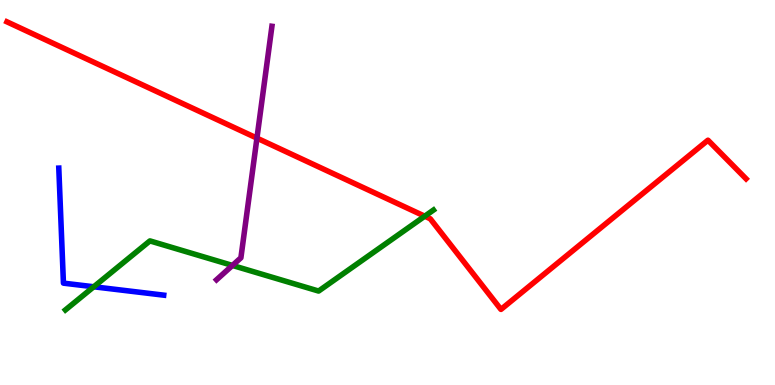[{'lines': ['blue', 'red'], 'intersections': []}, {'lines': ['green', 'red'], 'intersections': [{'x': 5.48, 'y': 4.38}]}, {'lines': ['purple', 'red'], 'intersections': [{'x': 3.32, 'y': 6.41}]}, {'lines': ['blue', 'green'], 'intersections': [{'x': 1.21, 'y': 2.55}]}, {'lines': ['blue', 'purple'], 'intersections': []}, {'lines': ['green', 'purple'], 'intersections': [{'x': 3.0, 'y': 3.11}]}]